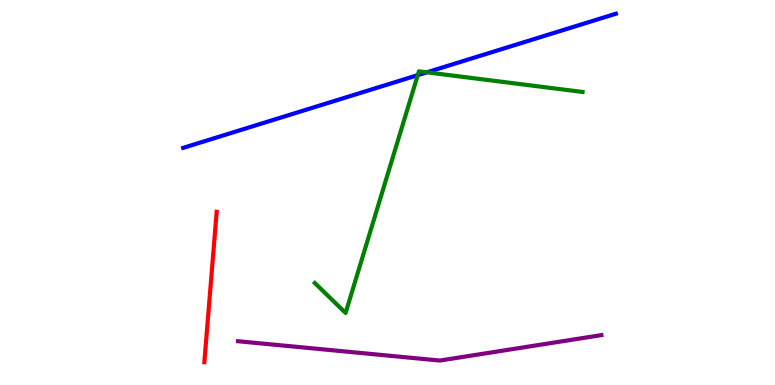[{'lines': ['blue', 'red'], 'intersections': []}, {'lines': ['green', 'red'], 'intersections': []}, {'lines': ['purple', 'red'], 'intersections': []}, {'lines': ['blue', 'green'], 'intersections': [{'x': 5.39, 'y': 8.05}, {'x': 5.51, 'y': 8.12}]}, {'lines': ['blue', 'purple'], 'intersections': []}, {'lines': ['green', 'purple'], 'intersections': []}]